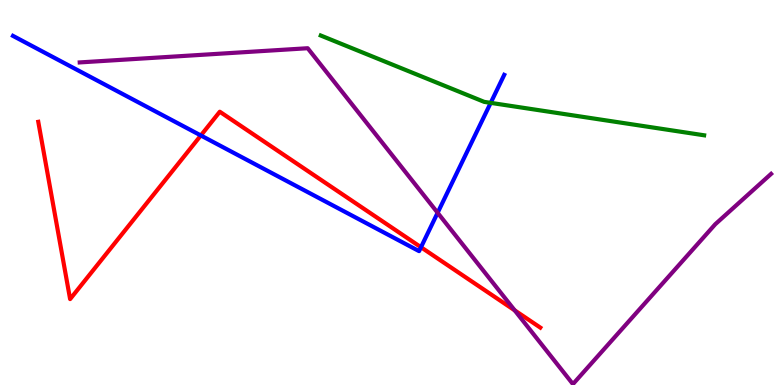[{'lines': ['blue', 'red'], 'intersections': [{'x': 2.59, 'y': 6.48}, {'x': 5.43, 'y': 3.58}]}, {'lines': ['green', 'red'], 'intersections': []}, {'lines': ['purple', 'red'], 'intersections': [{'x': 6.64, 'y': 1.94}]}, {'lines': ['blue', 'green'], 'intersections': [{'x': 6.33, 'y': 7.33}]}, {'lines': ['blue', 'purple'], 'intersections': [{'x': 5.65, 'y': 4.47}]}, {'lines': ['green', 'purple'], 'intersections': []}]